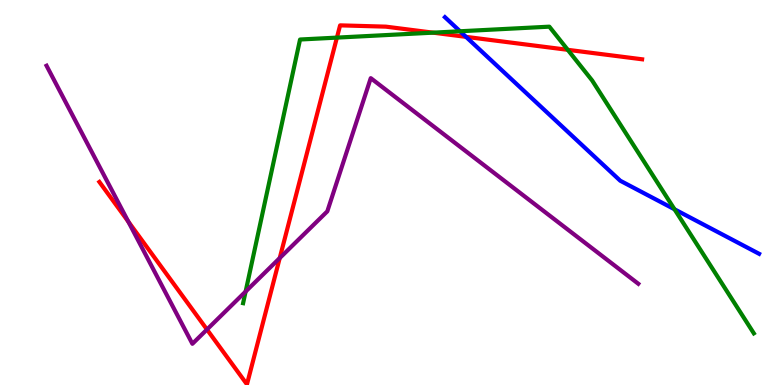[{'lines': ['blue', 'red'], 'intersections': [{'x': 6.01, 'y': 9.04}]}, {'lines': ['green', 'red'], 'intersections': [{'x': 4.35, 'y': 9.02}, {'x': 5.59, 'y': 9.15}, {'x': 7.33, 'y': 8.71}]}, {'lines': ['purple', 'red'], 'intersections': [{'x': 1.66, 'y': 4.24}, {'x': 2.67, 'y': 1.44}, {'x': 3.61, 'y': 3.3}]}, {'lines': ['blue', 'green'], 'intersections': [{'x': 5.94, 'y': 9.19}, {'x': 8.7, 'y': 4.56}]}, {'lines': ['blue', 'purple'], 'intersections': []}, {'lines': ['green', 'purple'], 'intersections': [{'x': 3.17, 'y': 2.43}]}]